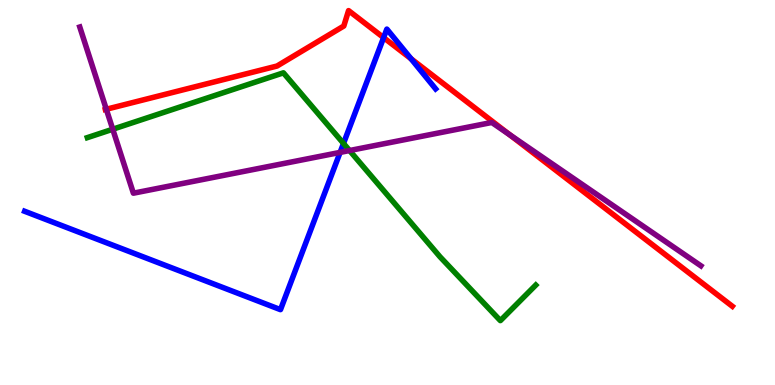[{'lines': ['blue', 'red'], 'intersections': [{'x': 4.95, 'y': 9.02}, {'x': 5.3, 'y': 8.47}]}, {'lines': ['green', 'red'], 'intersections': []}, {'lines': ['purple', 'red'], 'intersections': [{'x': 1.37, 'y': 7.16}, {'x': 6.58, 'y': 6.5}]}, {'lines': ['blue', 'green'], 'intersections': [{'x': 4.43, 'y': 6.27}]}, {'lines': ['blue', 'purple'], 'intersections': [{'x': 4.39, 'y': 6.04}]}, {'lines': ['green', 'purple'], 'intersections': [{'x': 1.45, 'y': 6.64}, {'x': 4.51, 'y': 6.09}]}]